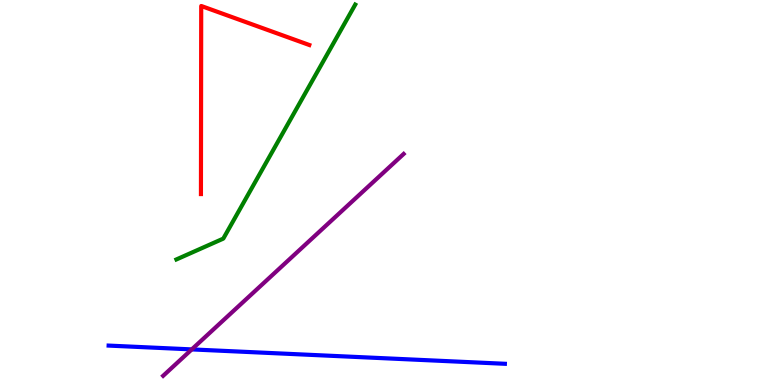[{'lines': ['blue', 'red'], 'intersections': []}, {'lines': ['green', 'red'], 'intersections': []}, {'lines': ['purple', 'red'], 'intersections': []}, {'lines': ['blue', 'green'], 'intersections': []}, {'lines': ['blue', 'purple'], 'intersections': [{'x': 2.47, 'y': 0.925}]}, {'lines': ['green', 'purple'], 'intersections': []}]